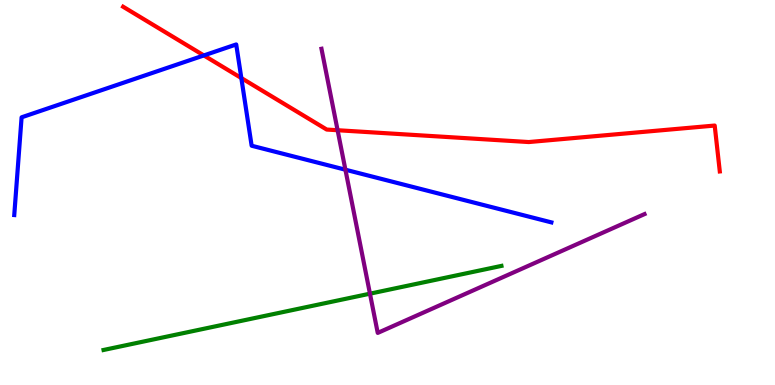[{'lines': ['blue', 'red'], 'intersections': [{'x': 2.63, 'y': 8.56}, {'x': 3.11, 'y': 7.97}]}, {'lines': ['green', 'red'], 'intersections': []}, {'lines': ['purple', 'red'], 'intersections': [{'x': 4.36, 'y': 6.62}]}, {'lines': ['blue', 'green'], 'intersections': []}, {'lines': ['blue', 'purple'], 'intersections': [{'x': 4.46, 'y': 5.59}]}, {'lines': ['green', 'purple'], 'intersections': [{'x': 4.77, 'y': 2.37}]}]